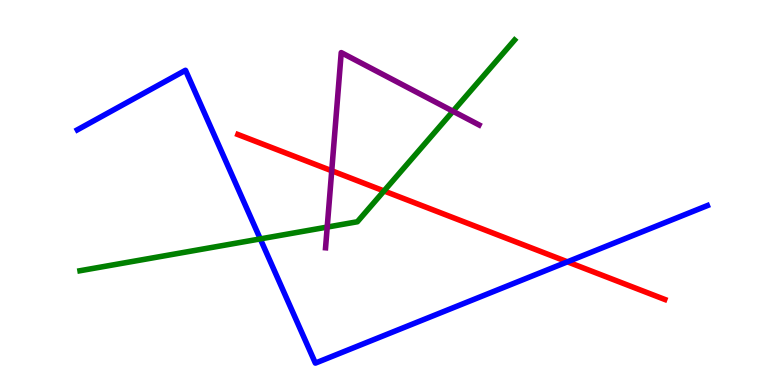[{'lines': ['blue', 'red'], 'intersections': [{'x': 7.32, 'y': 3.2}]}, {'lines': ['green', 'red'], 'intersections': [{'x': 4.95, 'y': 5.04}]}, {'lines': ['purple', 'red'], 'intersections': [{'x': 4.28, 'y': 5.56}]}, {'lines': ['blue', 'green'], 'intersections': [{'x': 3.36, 'y': 3.79}]}, {'lines': ['blue', 'purple'], 'intersections': []}, {'lines': ['green', 'purple'], 'intersections': [{'x': 4.22, 'y': 4.1}, {'x': 5.84, 'y': 7.11}]}]